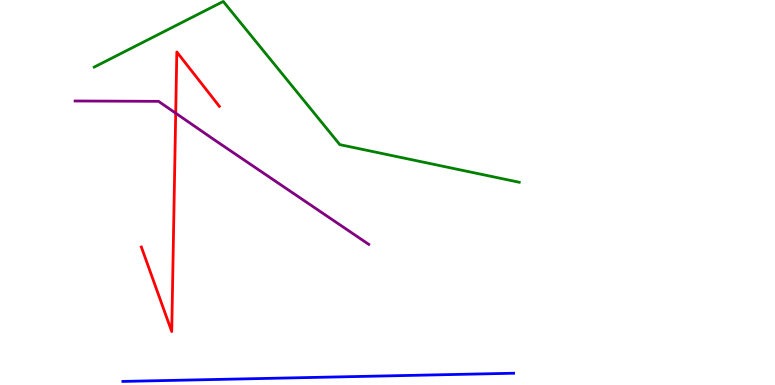[{'lines': ['blue', 'red'], 'intersections': []}, {'lines': ['green', 'red'], 'intersections': []}, {'lines': ['purple', 'red'], 'intersections': [{'x': 2.27, 'y': 7.06}]}, {'lines': ['blue', 'green'], 'intersections': []}, {'lines': ['blue', 'purple'], 'intersections': []}, {'lines': ['green', 'purple'], 'intersections': []}]